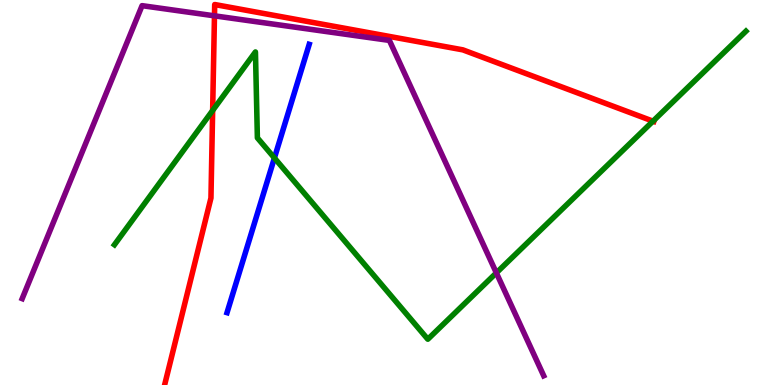[{'lines': ['blue', 'red'], 'intersections': []}, {'lines': ['green', 'red'], 'intersections': [{'x': 2.74, 'y': 7.13}, {'x': 8.43, 'y': 6.85}]}, {'lines': ['purple', 'red'], 'intersections': [{'x': 2.77, 'y': 9.59}]}, {'lines': ['blue', 'green'], 'intersections': [{'x': 3.54, 'y': 5.9}]}, {'lines': ['blue', 'purple'], 'intersections': []}, {'lines': ['green', 'purple'], 'intersections': [{'x': 6.4, 'y': 2.91}]}]